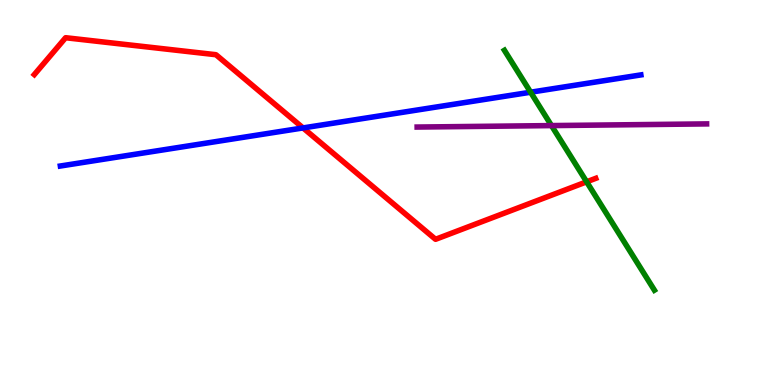[{'lines': ['blue', 'red'], 'intersections': [{'x': 3.91, 'y': 6.68}]}, {'lines': ['green', 'red'], 'intersections': [{'x': 7.57, 'y': 5.28}]}, {'lines': ['purple', 'red'], 'intersections': []}, {'lines': ['blue', 'green'], 'intersections': [{'x': 6.85, 'y': 7.6}]}, {'lines': ['blue', 'purple'], 'intersections': []}, {'lines': ['green', 'purple'], 'intersections': [{'x': 7.12, 'y': 6.74}]}]